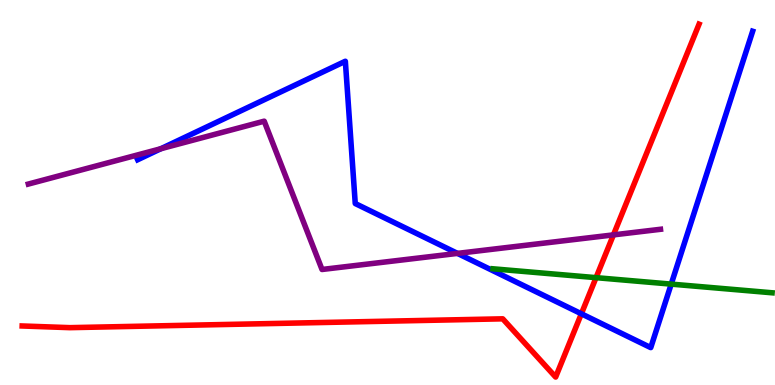[{'lines': ['blue', 'red'], 'intersections': [{'x': 7.5, 'y': 1.85}]}, {'lines': ['green', 'red'], 'intersections': [{'x': 7.69, 'y': 2.79}]}, {'lines': ['purple', 'red'], 'intersections': [{'x': 7.92, 'y': 3.9}]}, {'lines': ['blue', 'green'], 'intersections': [{'x': 8.66, 'y': 2.62}]}, {'lines': ['blue', 'purple'], 'intersections': [{'x': 2.08, 'y': 6.14}, {'x': 5.9, 'y': 3.42}]}, {'lines': ['green', 'purple'], 'intersections': []}]